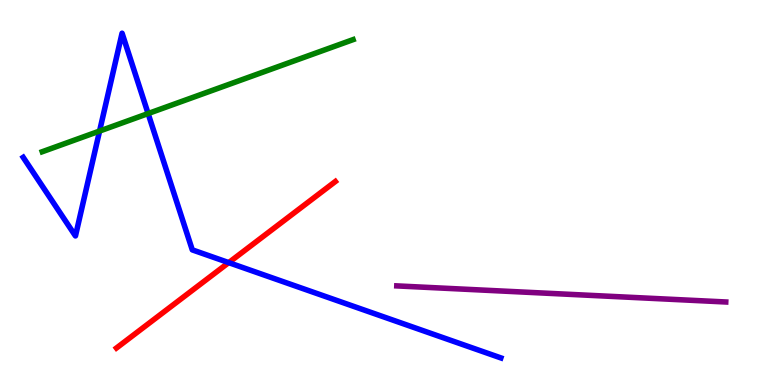[{'lines': ['blue', 'red'], 'intersections': [{'x': 2.95, 'y': 3.18}]}, {'lines': ['green', 'red'], 'intersections': []}, {'lines': ['purple', 'red'], 'intersections': []}, {'lines': ['blue', 'green'], 'intersections': [{'x': 1.28, 'y': 6.6}, {'x': 1.91, 'y': 7.05}]}, {'lines': ['blue', 'purple'], 'intersections': []}, {'lines': ['green', 'purple'], 'intersections': []}]